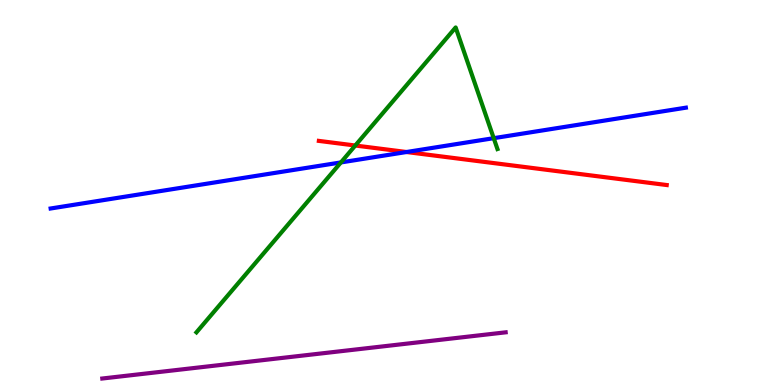[{'lines': ['blue', 'red'], 'intersections': [{'x': 5.25, 'y': 6.05}]}, {'lines': ['green', 'red'], 'intersections': [{'x': 4.58, 'y': 6.22}]}, {'lines': ['purple', 'red'], 'intersections': []}, {'lines': ['blue', 'green'], 'intersections': [{'x': 4.4, 'y': 5.78}, {'x': 6.37, 'y': 6.41}]}, {'lines': ['blue', 'purple'], 'intersections': []}, {'lines': ['green', 'purple'], 'intersections': []}]